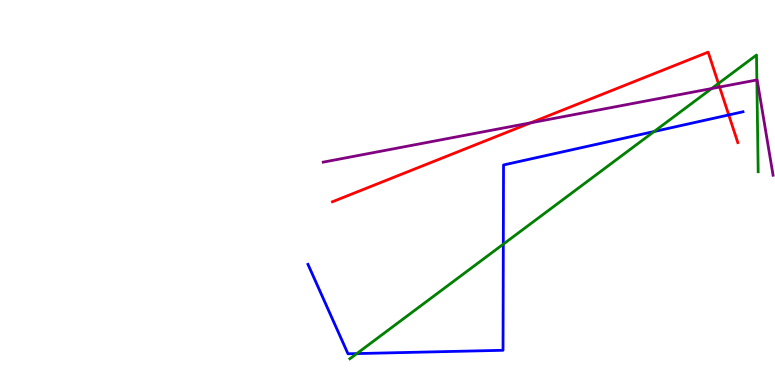[{'lines': ['blue', 'red'], 'intersections': [{'x': 9.4, 'y': 7.01}]}, {'lines': ['green', 'red'], 'intersections': [{'x': 9.27, 'y': 7.83}]}, {'lines': ['purple', 'red'], 'intersections': [{'x': 6.85, 'y': 6.81}, {'x': 9.29, 'y': 7.74}]}, {'lines': ['blue', 'green'], 'intersections': [{'x': 4.6, 'y': 0.816}, {'x': 6.49, 'y': 3.66}, {'x': 8.44, 'y': 6.58}]}, {'lines': ['blue', 'purple'], 'intersections': []}, {'lines': ['green', 'purple'], 'intersections': [{'x': 9.18, 'y': 7.7}, {'x': 9.77, 'y': 7.92}]}]